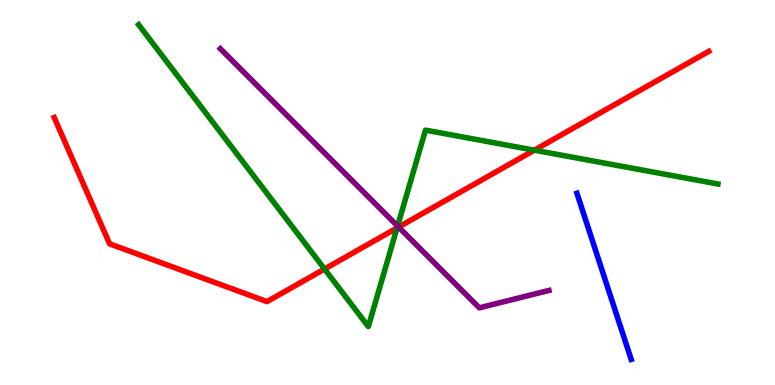[{'lines': ['blue', 'red'], 'intersections': []}, {'lines': ['green', 'red'], 'intersections': [{'x': 4.19, 'y': 3.01}, {'x': 5.12, 'y': 4.08}, {'x': 6.89, 'y': 6.1}]}, {'lines': ['purple', 'red'], 'intersections': [{'x': 5.14, 'y': 4.1}]}, {'lines': ['blue', 'green'], 'intersections': []}, {'lines': ['blue', 'purple'], 'intersections': []}, {'lines': ['green', 'purple'], 'intersections': [{'x': 5.13, 'y': 4.13}]}]